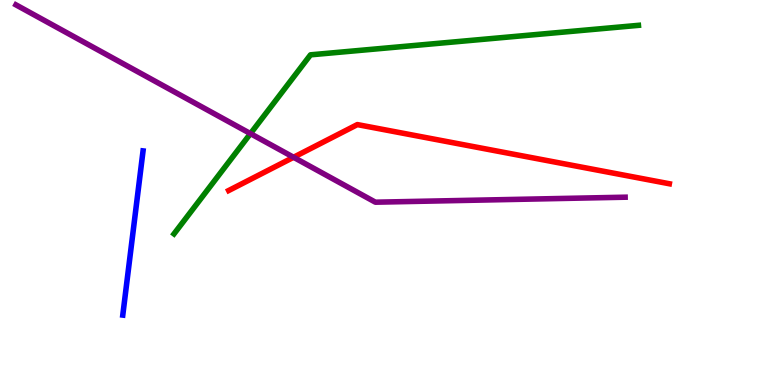[{'lines': ['blue', 'red'], 'intersections': []}, {'lines': ['green', 'red'], 'intersections': []}, {'lines': ['purple', 'red'], 'intersections': [{'x': 3.79, 'y': 5.91}]}, {'lines': ['blue', 'green'], 'intersections': []}, {'lines': ['blue', 'purple'], 'intersections': []}, {'lines': ['green', 'purple'], 'intersections': [{'x': 3.23, 'y': 6.53}]}]